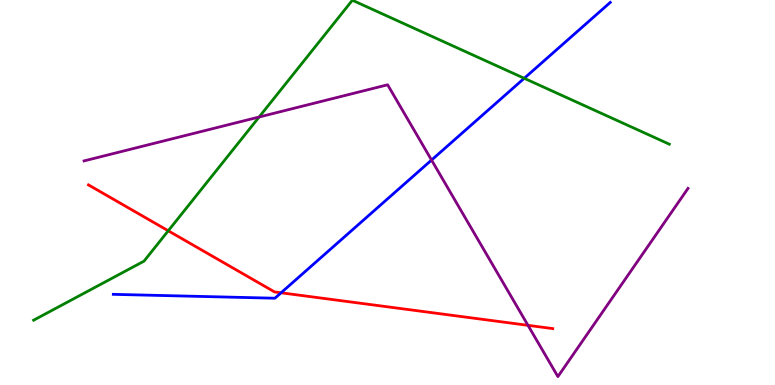[{'lines': ['blue', 'red'], 'intersections': [{'x': 3.63, 'y': 2.4}]}, {'lines': ['green', 'red'], 'intersections': [{'x': 2.17, 'y': 4.01}]}, {'lines': ['purple', 'red'], 'intersections': [{'x': 6.81, 'y': 1.55}]}, {'lines': ['blue', 'green'], 'intersections': [{'x': 6.76, 'y': 7.97}]}, {'lines': ['blue', 'purple'], 'intersections': [{'x': 5.57, 'y': 5.84}]}, {'lines': ['green', 'purple'], 'intersections': [{'x': 3.34, 'y': 6.96}]}]